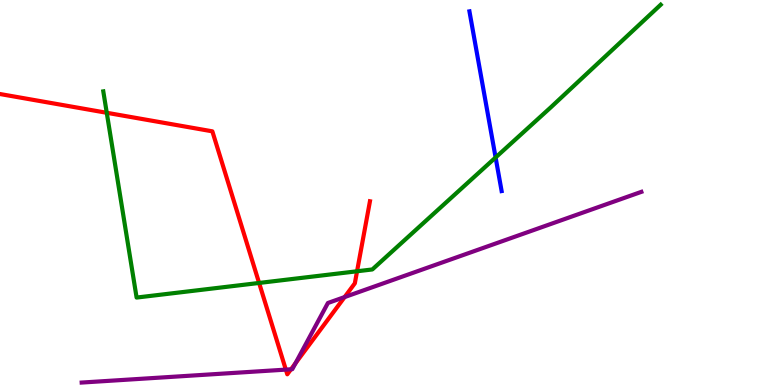[{'lines': ['blue', 'red'], 'intersections': []}, {'lines': ['green', 'red'], 'intersections': [{'x': 1.38, 'y': 7.07}, {'x': 3.34, 'y': 2.65}, {'x': 4.61, 'y': 2.95}]}, {'lines': ['purple', 'red'], 'intersections': [{'x': 3.69, 'y': 0.4}, {'x': 3.75, 'y': 0.408}, {'x': 3.81, 'y': 0.565}, {'x': 4.45, 'y': 2.28}]}, {'lines': ['blue', 'green'], 'intersections': [{'x': 6.39, 'y': 5.91}]}, {'lines': ['blue', 'purple'], 'intersections': []}, {'lines': ['green', 'purple'], 'intersections': []}]